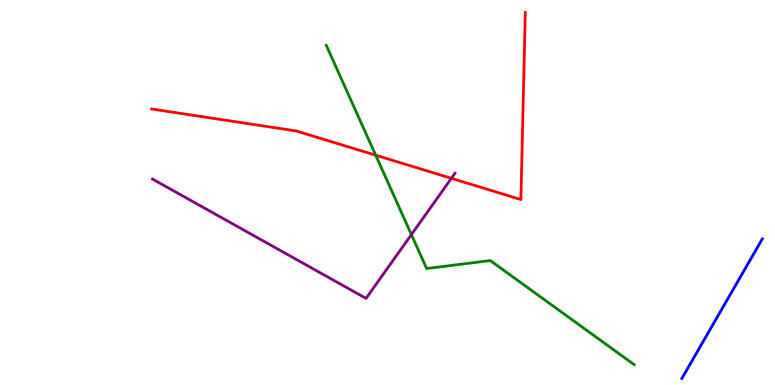[{'lines': ['blue', 'red'], 'intersections': []}, {'lines': ['green', 'red'], 'intersections': [{'x': 4.85, 'y': 5.97}]}, {'lines': ['purple', 'red'], 'intersections': [{'x': 5.82, 'y': 5.37}]}, {'lines': ['blue', 'green'], 'intersections': []}, {'lines': ['blue', 'purple'], 'intersections': []}, {'lines': ['green', 'purple'], 'intersections': [{'x': 5.31, 'y': 3.91}]}]